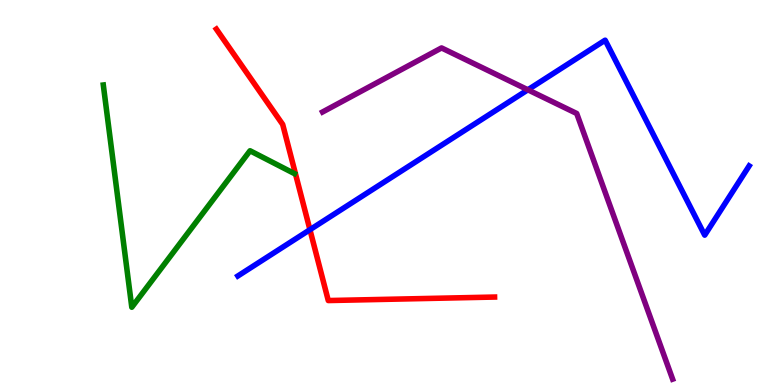[{'lines': ['blue', 'red'], 'intersections': [{'x': 4.0, 'y': 4.03}]}, {'lines': ['green', 'red'], 'intersections': []}, {'lines': ['purple', 'red'], 'intersections': []}, {'lines': ['blue', 'green'], 'intersections': []}, {'lines': ['blue', 'purple'], 'intersections': [{'x': 6.81, 'y': 7.67}]}, {'lines': ['green', 'purple'], 'intersections': []}]